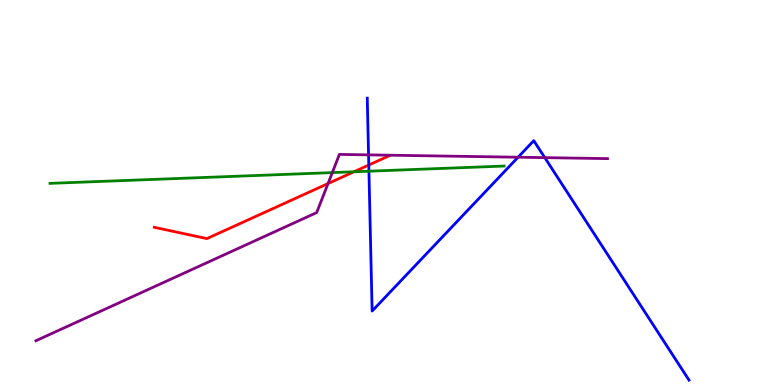[{'lines': ['blue', 'red'], 'intersections': [{'x': 4.76, 'y': 5.71}]}, {'lines': ['green', 'red'], 'intersections': [{'x': 4.57, 'y': 5.54}]}, {'lines': ['purple', 'red'], 'intersections': [{'x': 4.23, 'y': 5.23}]}, {'lines': ['blue', 'green'], 'intersections': [{'x': 4.76, 'y': 5.55}]}, {'lines': ['blue', 'purple'], 'intersections': [{'x': 4.76, 'y': 5.98}, {'x': 6.68, 'y': 5.92}, {'x': 7.03, 'y': 5.91}]}, {'lines': ['green', 'purple'], 'intersections': [{'x': 4.29, 'y': 5.52}]}]